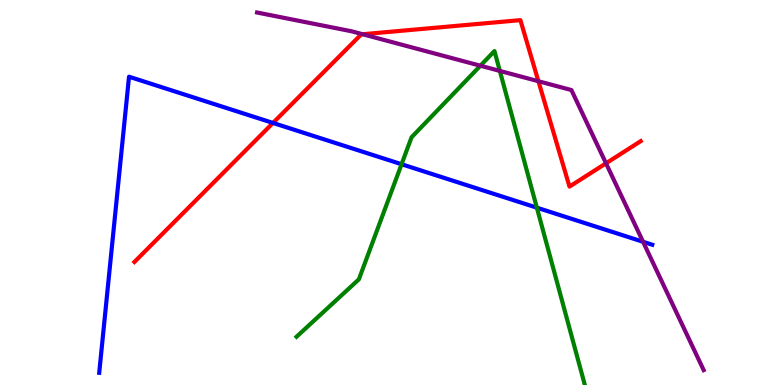[{'lines': ['blue', 'red'], 'intersections': [{'x': 3.52, 'y': 6.81}]}, {'lines': ['green', 'red'], 'intersections': []}, {'lines': ['purple', 'red'], 'intersections': [{'x': 4.68, 'y': 9.11}, {'x': 6.95, 'y': 7.89}, {'x': 7.82, 'y': 5.76}]}, {'lines': ['blue', 'green'], 'intersections': [{'x': 5.18, 'y': 5.73}, {'x': 6.93, 'y': 4.61}]}, {'lines': ['blue', 'purple'], 'intersections': [{'x': 8.3, 'y': 3.72}]}, {'lines': ['green', 'purple'], 'intersections': [{'x': 6.2, 'y': 8.29}, {'x': 6.45, 'y': 8.16}]}]